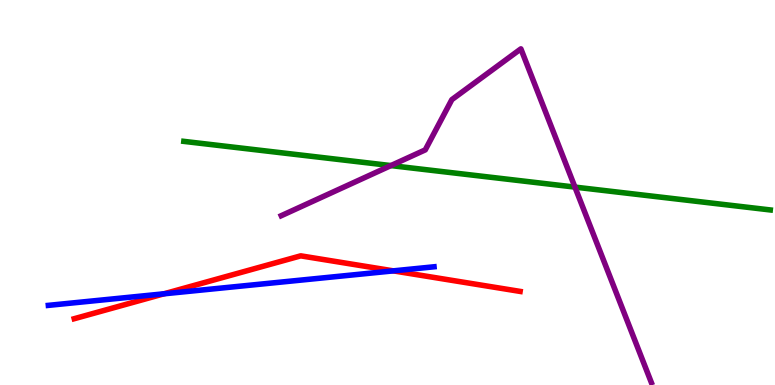[{'lines': ['blue', 'red'], 'intersections': [{'x': 2.12, 'y': 2.37}, {'x': 5.08, 'y': 2.96}]}, {'lines': ['green', 'red'], 'intersections': []}, {'lines': ['purple', 'red'], 'intersections': []}, {'lines': ['blue', 'green'], 'intersections': []}, {'lines': ['blue', 'purple'], 'intersections': []}, {'lines': ['green', 'purple'], 'intersections': [{'x': 5.04, 'y': 5.7}, {'x': 7.42, 'y': 5.14}]}]